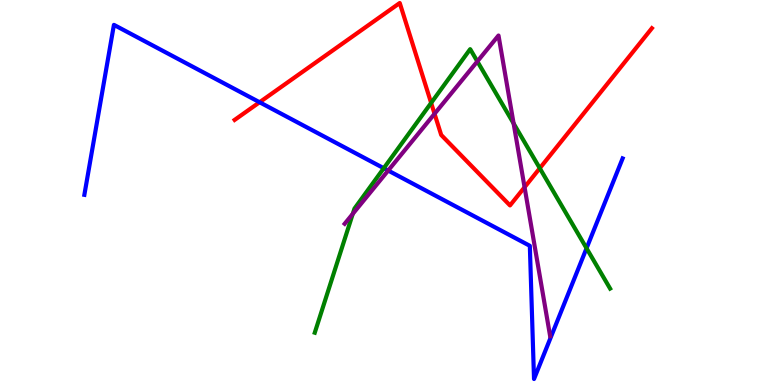[{'lines': ['blue', 'red'], 'intersections': [{'x': 3.35, 'y': 7.34}]}, {'lines': ['green', 'red'], 'intersections': [{'x': 5.56, 'y': 7.33}, {'x': 6.96, 'y': 5.63}]}, {'lines': ['purple', 'red'], 'intersections': [{'x': 5.61, 'y': 7.04}, {'x': 6.77, 'y': 5.14}]}, {'lines': ['blue', 'green'], 'intersections': [{'x': 4.95, 'y': 5.63}, {'x': 7.57, 'y': 3.55}]}, {'lines': ['blue', 'purple'], 'intersections': [{'x': 5.01, 'y': 5.57}]}, {'lines': ['green', 'purple'], 'intersections': [{'x': 4.55, 'y': 4.44}, {'x': 6.16, 'y': 8.41}, {'x': 6.63, 'y': 6.79}]}]